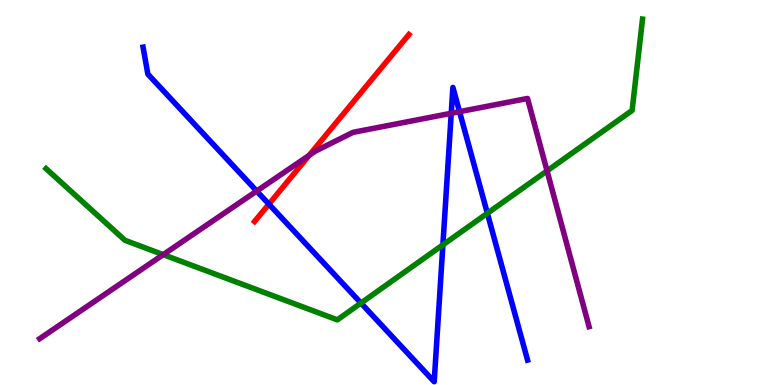[{'lines': ['blue', 'red'], 'intersections': [{'x': 3.47, 'y': 4.7}]}, {'lines': ['green', 'red'], 'intersections': []}, {'lines': ['purple', 'red'], 'intersections': [{'x': 3.99, 'y': 5.96}]}, {'lines': ['blue', 'green'], 'intersections': [{'x': 4.66, 'y': 2.13}, {'x': 5.71, 'y': 3.64}, {'x': 6.29, 'y': 4.46}]}, {'lines': ['blue', 'purple'], 'intersections': [{'x': 3.31, 'y': 5.04}, {'x': 5.82, 'y': 7.06}, {'x': 5.93, 'y': 7.1}]}, {'lines': ['green', 'purple'], 'intersections': [{'x': 2.11, 'y': 3.39}, {'x': 7.06, 'y': 5.56}]}]